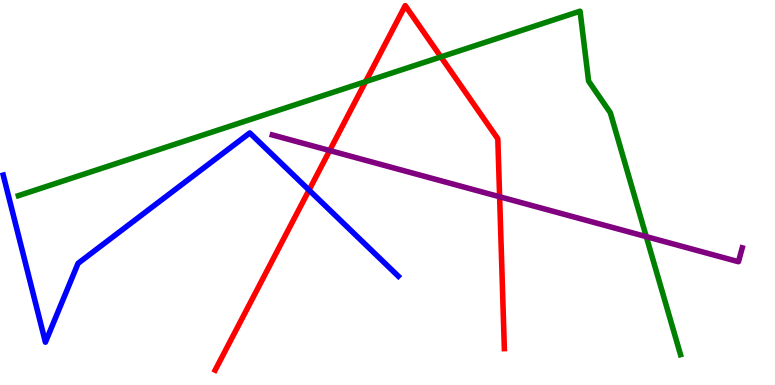[{'lines': ['blue', 'red'], 'intersections': [{'x': 3.99, 'y': 5.06}]}, {'lines': ['green', 'red'], 'intersections': [{'x': 4.72, 'y': 7.88}, {'x': 5.69, 'y': 8.52}]}, {'lines': ['purple', 'red'], 'intersections': [{'x': 4.25, 'y': 6.09}, {'x': 6.45, 'y': 4.89}]}, {'lines': ['blue', 'green'], 'intersections': []}, {'lines': ['blue', 'purple'], 'intersections': []}, {'lines': ['green', 'purple'], 'intersections': [{'x': 8.34, 'y': 3.85}]}]